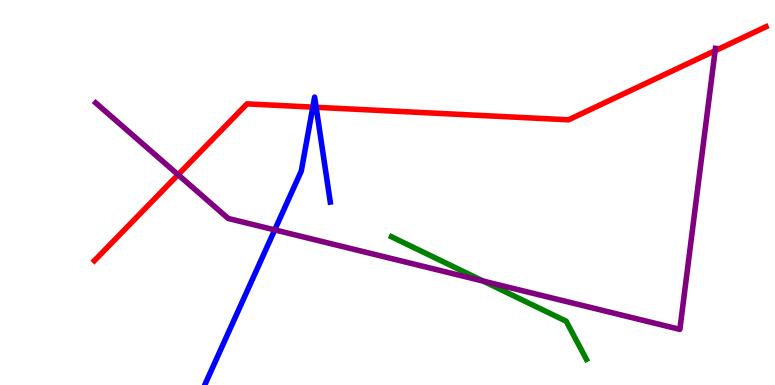[{'lines': ['blue', 'red'], 'intersections': [{'x': 4.04, 'y': 7.22}, {'x': 4.08, 'y': 7.21}]}, {'lines': ['green', 'red'], 'intersections': []}, {'lines': ['purple', 'red'], 'intersections': [{'x': 2.3, 'y': 5.46}, {'x': 9.23, 'y': 8.68}]}, {'lines': ['blue', 'green'], 'intersections': []}, {'lines': ['blue', 'purple'], 'intersections': [{'x': 3.54, 'y': 4.03}]}, {'lines': ['green', 'purple'], 'intersections': [{'x': 6.23, 'y': 2.7}]}]